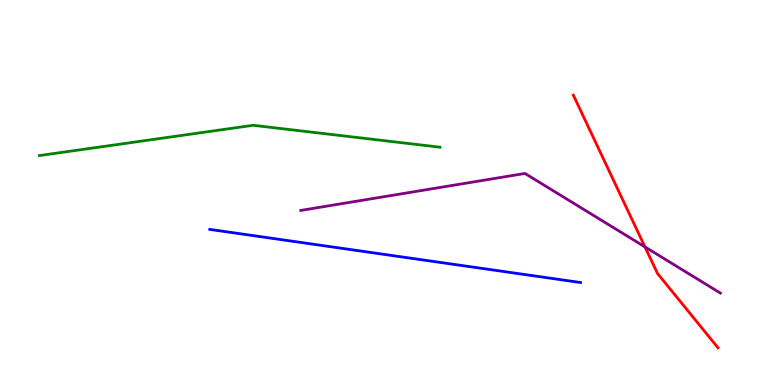[{'lines': ['blue', 'red'], 'intersections': []}, {'lines': ['green', 'red'], 'intersections': []}, {'lines': ['purple', 'red'], 'intersections': [{'x': 8.32, 'y': 3.59}]}, {'lines': ['blue', 'green'], 'intersections': []}, {'lines': ['blue', 'purple'], 'intersections': []}, {'lines': ['green', 'purple'], 'intersections': []}]